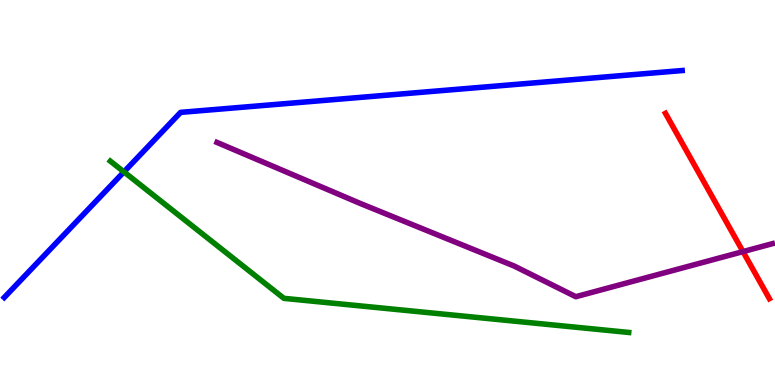[{'lines': ['blue', 'red'], 'intersections': []}, {'lines': ['green', 'red'], 'intersections': []}, {'lines': ['purple', 'red'], 'intersections': [{'x': 9.59, 'y': 3.46}]}, {'lines': ['blue', 'green'], 'intersections': [{'x': 1.6, 'y': 5.54}]}, {'lines': ['blue', 'purple'], 'intersections': []}, {'lines': ['green', 'purple'], 'intersections': []}]